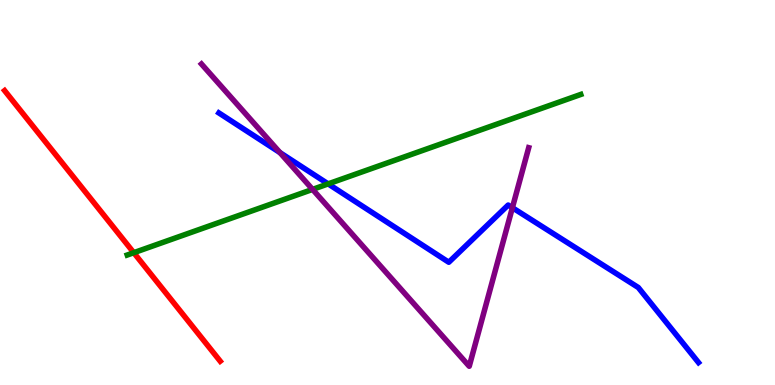[{'lines': ['blue', 'red'], 'intersections': []}, {'lines': ['green', 'red'], 'intersections': [{'x': 1.73, 'y': 3.44}]}, {'lines': ['purple', 'red'], 'intersections': []}, {'lines': ['blue', 'green'], 'intersections': [{'x': 4.23, 'y': 5.22}]}, {'lines': ['blue', 'purple'], 'intersections': [{'x': 3.61, 'y': 6.04}, {'x': 6.61, 'y': 4.6}]}, {'lines': ['green', 'purple'], 'intersections': [{'x': 4.03, 'y': 5.08}]}]